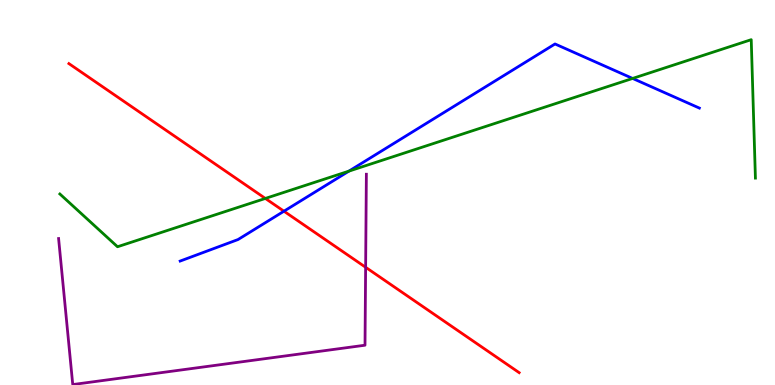[{'lines': ['blue', 'red'], 'intersections': [{'x': 3.66, 'y': 4.51}]}, {'lines': ['green', 'red'], 'intersections': [{'x': 3.42, 'y': 4.85}]}, {'lines': ['purple', 'red'], 'intersections': [{'x': 4.72, 'y': 3.06}]}, {'lines': ['blue', 'green'], 'intersections': [{'x': 4.5, 'y': 5.55}, {'x': 8.16, 'y': 7.96}]}, {'lines': ['blue', 'purple'], 'intersections': []}, {'lines': ['green', 'purple'], 'intersections': []}]